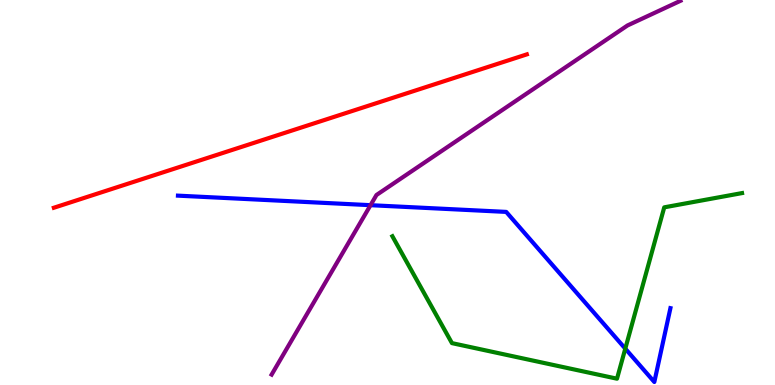[{'lines': ['blue', 'red'], 'intersections': []}, {'lines': ['green', 'red'], 'intersections': []}, {'lines': ['purple', 'red'], 'intersections': []}, {'lines': ['blue', 'green'], 'intersections': [{'x': 8.07, 'y': 0.944}]}, {'lines': ['blue', 'purple'], 'intersections': [{'x': 4.78, 'y': 4.67}]}, {'lines': ['green', 'purple'], 'intersections': []}]